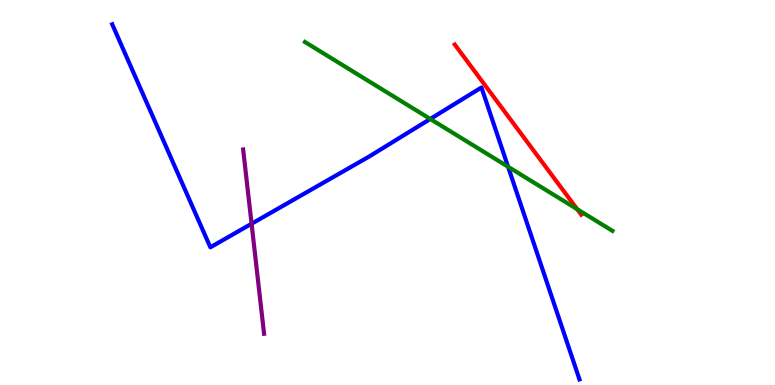[{'lines': ['blue', 'red'], 'intersections': []}, {'lines': ['green', 'red'], 'intersections': [{'x': 7.45, 'y': 4.57}]}, {'lines': ['purple', 'red'], 'intersections': []}, {'lines': ['blue', 'green'], 'intersections': [{'x': 5.55, 'y': 6.91}, {'x': 6.56, 'y': 5.67}]}, {'lines': ['blue', 'purple'], 'intersections': [{'x': 3.25, 'y': 4.19}]}, {'lines': ['green', 'purple'], 'intersections': []}]